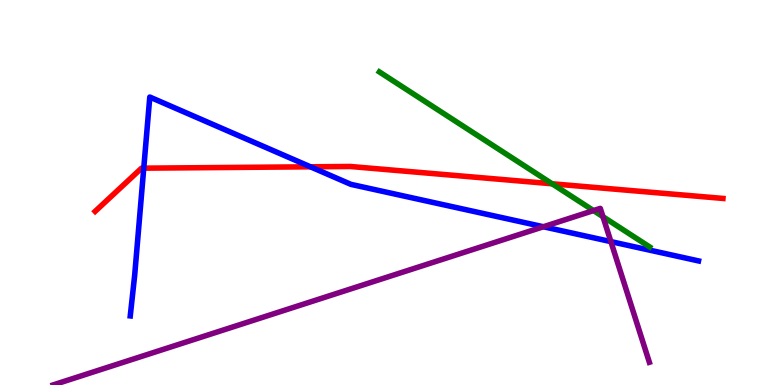[{'lines': ['blue', 'red'], 'intersections': [{'x': 1.85, 'y': 5.63}, {'x': 4.01, 'y': 5.67}]}, {'lines': ['green', 'red'], 'intersections': [{'x': 7.12, 'y': 5.23}]}, {'lines': ['purple', 'red'], 'intersections': []}, {'lines': ['blue', 'green'], 'intersections': []}, {'lines': ['blue', 'purple'], 'intersections': [{'x': 7.01, 'y': 4.11}, {'x': 7.88, 'y': 3.72}]}, {'lines': ['green', 'purple'], 'intersections': [{'x': 7.66, 'y': 4.53}, {'x': 7.78, 'y': 4.37}]}]